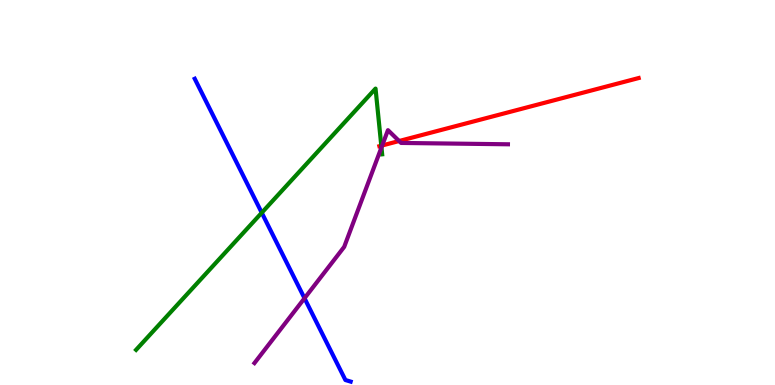[{'lines': ['blue', 'red'], 'intersections': []}, {'lines': ['green', 'red'], 'intersections': [{'x': 4.92, 'y': 6.22}]}, {'lines': ['purple', 'red'], 'intersections': [{'x': 4.93, 'y': 6.22}, {'x': 5.15, 'y': 6.34}]}, {'lines': ['blue', 'green'], 'intersections': [{'x': 3.38, 'y': 4.47}]}, {'lines': ['blue', 'purple'], 'intersections': [{'x': 3.93, 'y': 2.25}]}, {'lines': ['green', 'purple'], 'intersections': [{'x': 4.92, 'y': 6.17}]}]